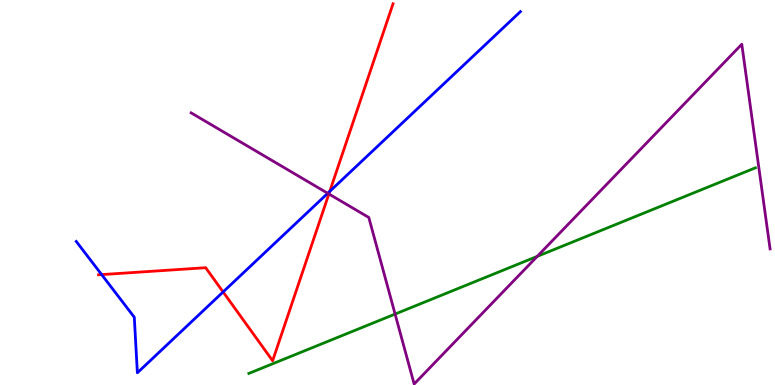[{'lines': ['blue', 'red'], 'intersections': [{'x': 1.31, 'y': 2.87}, {'x': 2.88, 'y': 2.42}, {'x': 4.25, 'y': 5.03}]}, {'lines': ['green', 'red'], 'intersections': []}, {'lines': ['purple', 'red'], 'intersections': [{'x': 4.24, 'y': 4.96}]}, {'lines': ['blue', 'green'], 'intersections': []}, {'lines': ['blue', 'purple'], 'intersections': [{'x': 4.23, 'y': 4.98}]}, {'lines': ['green', 'purple'], 'intersections': [{'x': 5.1, 'y': 1.84}, {'x': 6.93, 'y': 3.34}]}]